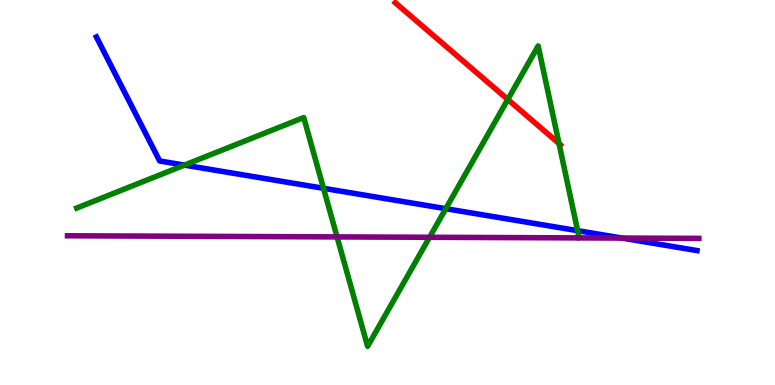[{'lines': ['blue', 'red'], 'intersections': []}, {'lines': ['green', 'red'], 'intersections': [{'x': 6.55, 'y': 7.42}, {'x': 7.21, 'y': 6.27}]}, {'lines': ['purple', 'red'], 'intersections': []}, {'lines': ['blue', 'green'], 'intersections': [{'x': 2.38, 'y': 5.71}, {'x': 4.17, 'y': 5.11}, {'x': 5.75, 'y': 4.58}, {'x': 7.45, 'y': 4.01}]}, {'lines': ['blue', 'purple'], 'intersections': [{'x': 8.03, 'y': 3.82}]}, {'lines': ['green', 'purple'], 'intersections': [{'x': 4.35, 'y': 3.85}, {'x': 5.54, 'y': 3.84}]}]